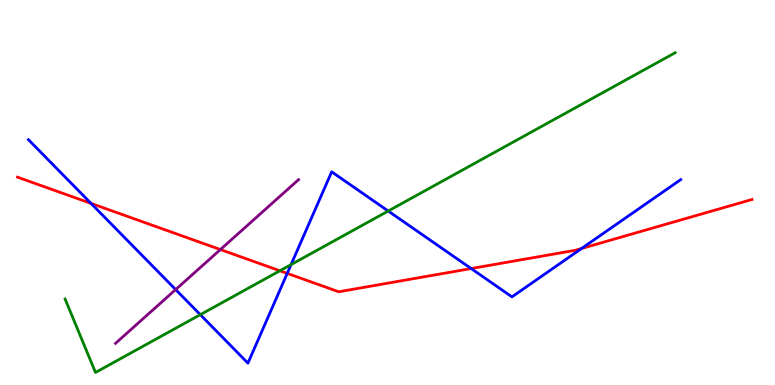[{'lines': ['blue', 'red'], 'intersections': [{'x': 1.17, 'y': 4.72}, {'x': 3.71, 'y': 2.9}, {'x': 6.08, 'y': 3.02}, {'x': 7.5, 'y': 3.55}]}, {'lines': ['green', 'red'], 'intersections': [{'x': 3.61, 'y': 2.97}]}, {'lines': ['purple', 'red'], 'intersections': [{'x': 2.84, 'y': 3.52}]}, {'lines': ['blue', 'green'], 'intersections': [{'x': 2.58, 'y': 1.83}, {'x': 3.76, 'y': 3.13}, {'x': 5.01, 'y': 4.52}]}, {'lines': ['blue', 'purple'], 'intersections': [{'x': 2.27, 'y': 2.48}]}, {'lines': ['green', 'purple'], 'intersections': []}]